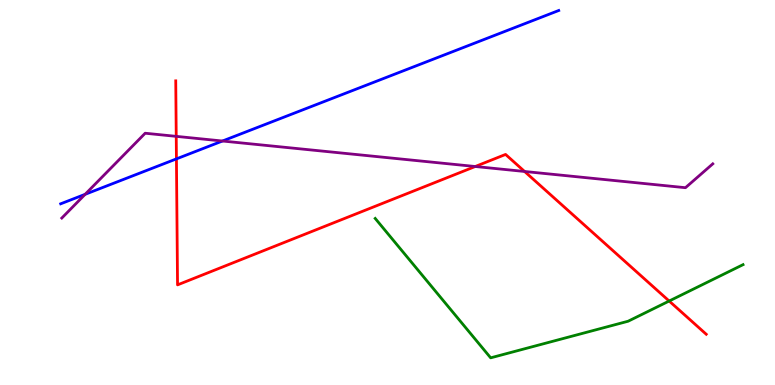[{'lines': ['blue', 'red'], 'intersections': [{'x': 2.28, 'y': 5.87}]}, {'lines': ['green', 'red'], 'intersections': [{'x': 8.63, 'y': 2.18}]}, {'lines': ['purple', 'red'], 'intersections': [{'x': 2.27, 'y': 6.46}, {'x': 6.13, 'y': 5.68}, {'x': 6.77, 'y': 5.55}]}, {'lines': ['blue', 'green'], 'intersections': []}, {'lines': ['blue', 'purple'], 'intersections': [{'x': 1.1, 'y': 4.95}, {'x': 2.87, 'y': 6.34}]}, {'lines': ['green', 'purple'], 'intersections': []}]